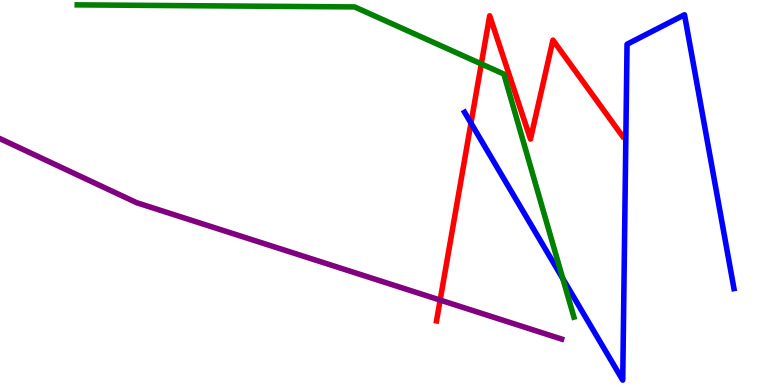[{'lines': ['blue', 'red'], 'intersections': [{'x': 6.08, 'y': 6.8}]}, {'lines': ['green', 'red'], 'intersections': [{'x': 6.21, 'y': 8.34}]}, {'lines': ['purple', 'red'], 'intersections': [{'x': 5.68, 'y': 2.21}]}, {'lines': ['blue', 'green'], 'intersections': [{'x': 7.26, 'y': 2.76}]}, {'lines': ['blue', 'purple'], 'intersections': []}, {'lines': ['green', 'purple'], 'intersections': []}]